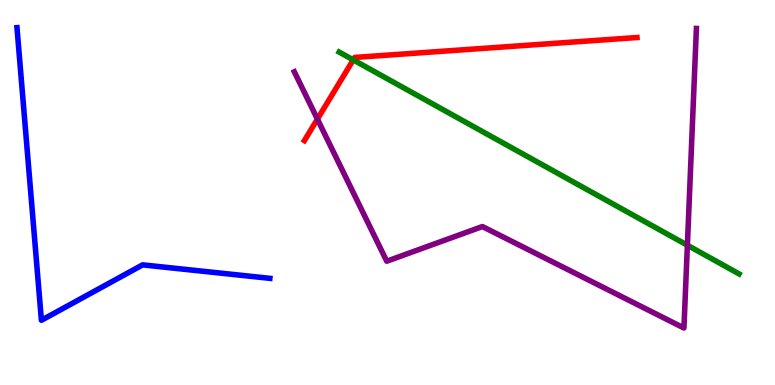[{'lines': ['blue', 'red'], 'intersections': []}, {'lines': ['green', 'red'], 'intersections': [{'x': 4.56, 'y': 8.44}]}, {'lines': ['purple', 'red'], 'intersections': [{'x': 4.1, 'y': 6.91}]}, {'lines': ['blue', 'green'], 'intersections': []}, {'lines': ['blue', 'purple'], 'intersections': []}, {'lines': ['green', 'purple'], 'intersections': [{'x': 8.87, 'y': 3.63}]}]